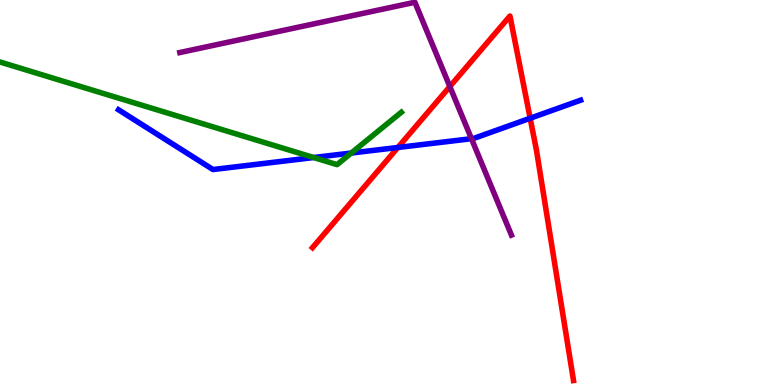[{'lines': ['blue', 'red'], 'intersections': [{'x': 5.13, 'y': 6.17}, {'x': 6.84, 'y': 6.93}]}, {'lines': ['green', 'red'], 'intersections': []}, {'lines': ['purple', 'red'], 'intersections': [{'x': 5.8, 'y': 7.75}]}, {'lines': ['blue', 'green'], 'intersections': [{'x': 4.05, 'y': 5.91}, {'x': 4.53, 'y': 6.03}]}, {'lines': ['blue', 'purple'], 'intersections': [{'x': 6.08, 'y': 6.4}]}, {'lines': ['green', 'purple'], 'intersections': []}]